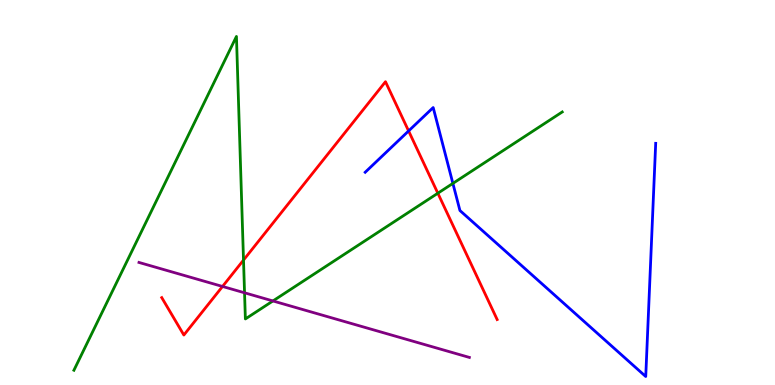[{'lines': ['blue', 'red'], 'intersections': [{'x': 5.27, 'y': 6.6}]}, {'lines': ['green', 'red'], 'intersections': [{'x': 3.14, 'y': 3.24}, {'x': 5.65, 'y': 4.98}]}, {'lines': ['purple', 'red'], 'intersections': [{'x': 2.87, 'y': 2.56}]}, {'lines': ['blue', 'green'], 'intersections': [{'x': 5.84, 'y': 5.24}]}, {'lines': ['blue', 'purple'], 'intersections': []}, {'lines': ['green', 'purple'], 'intersections': [{'x': 3.16, 'y': 2.4}, {'x': 3.52, 'y': 2.18}]}]